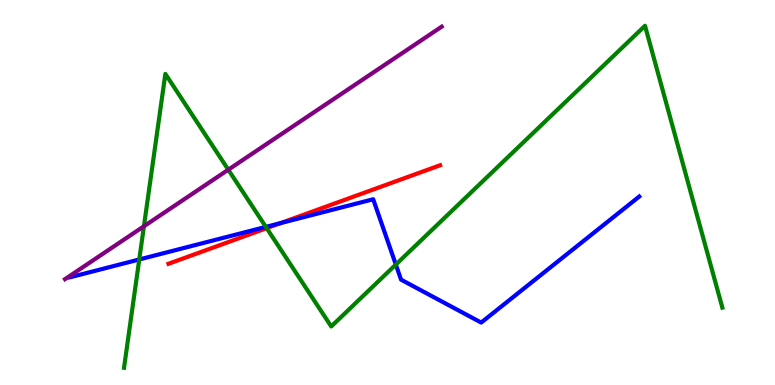[{'lines': ['blue', 'red'], 'intersections': [{'x': 3.62, 'y': 4.21}]}, {'lines': ['green', 'red'], 'intersections': [{'x': 3.44, 'y': 4.07}]}, {'lines': ['purple', 'red'], 'intersections': []}, {'lines': ['blue', 'green'], 'intersections': [{'x': 1.8, 'y': 3.26}, {'x': 3.43, 'y': 4.11}, {'x': 5.11, 'y': 3.13}]}, {'lines': ['blue', 'purple'], 'intersections': []}, {'lines': ['green', 'purple'], 'intersections': [{'x': 1.86, 'y': 4.12}, {'x': 2.95, 'y': 5.59}]}]